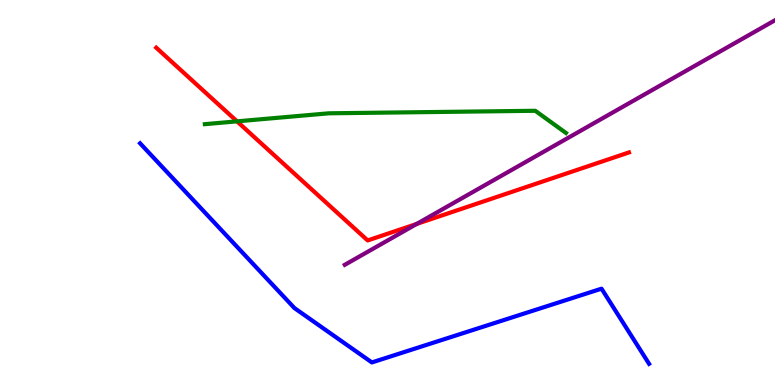[{'lines': ['blue', 'red'], 'intersections': []}, {'lines': ['green', 'red'], 'intersections': [{'x': 3.06, 'y': 6.85}]}, {'lines': ['purple', 'red'], 'intersections': [{'x': 5.38, 'y': 4.18}]}, {'lines': ['blue', 'green'], 'intersections': []}, {'lines': ['blue', 'purple'], 'intersections': []}, {'lines': ['green', 'purple'], 'intersections': []}]